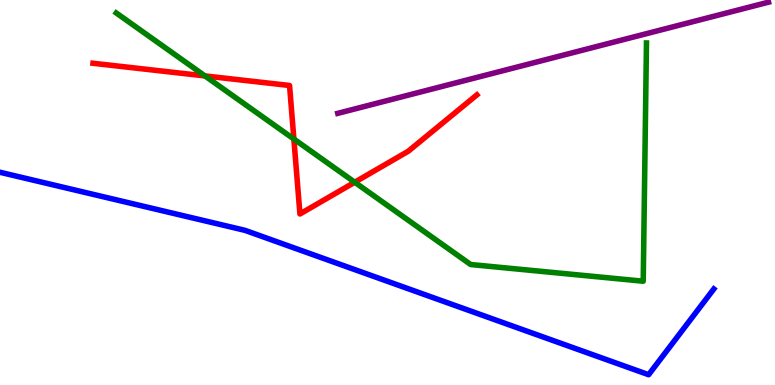[{'lines': ['blue', 'red'], 'intersections': []}, {'lines': ['green', 'red'], 'intersections': [{'x': 2.64, 'y': 8.03}, {'x': 3.79, 'y': 6.39}, {'x': 4.58, 'y': 5.27}]}, {'lines': ['purple', 'red'], 'intersections': []}, {'lines': ['blue', 'green'], 'intersections': []}, {'lines': ['blue', 'purple'], 'intersections': []}, {'lines': ['green', 'purple'], 'intersections': []}]